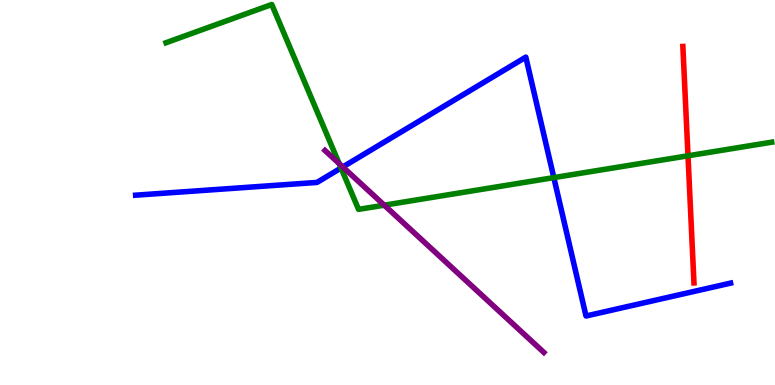[{'lines': ['blue', 'red'], 'intersections': []}, {'lines': ['green', 'red'], 'intersections': [{'x': 8.88, 'y': 5.95}]}, {'lines': ['purple', 'red'], 'intersections': []}, {'lines': ['blue', 'green'], 'intersections': [{'x': 4.4, 'y': 5.64}, {'x': 7.15, 'y': 5.39}]}, {'lines': ['blue', 'purple'], 'intersections': [{'x': 4.42, 'y': 5.66}]}, {'lines': ['green', 'purple'], 'intersections': [{'x': 4.38, 'y': 5.75}, {'x': 4.96, 'y': 4.67}]}]